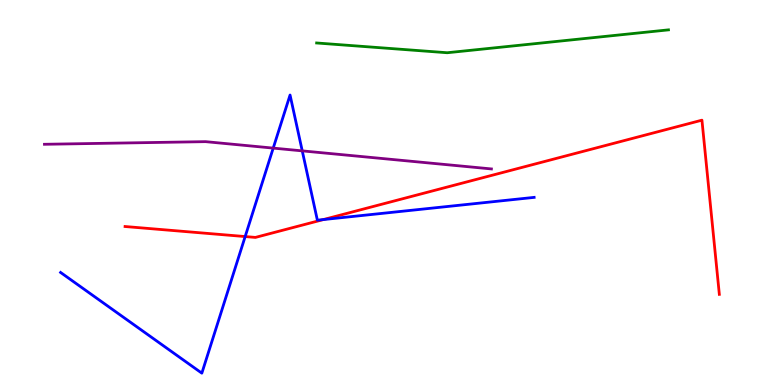[{'lines': ['blue', 'red'], 'intersections': [{'x': 3.16, 'y': 3.86}, {'x': 4.17, 'y': 4.3}]}, {'lines': ['green', 'red'], 'intersections': []}, {'lines': ['purple', 'red'], 'intersections': []}, {'lines': ['blue', 'green'], 'intersections': []}, {'lines': ['blue', 'purple'], 'intersections': [{'x': 3.53, 'y': 6.15}, {'x': 3.9, 'y': 6.08}]}, {'lines': ['green', 'purple'], 'intersections': []}]